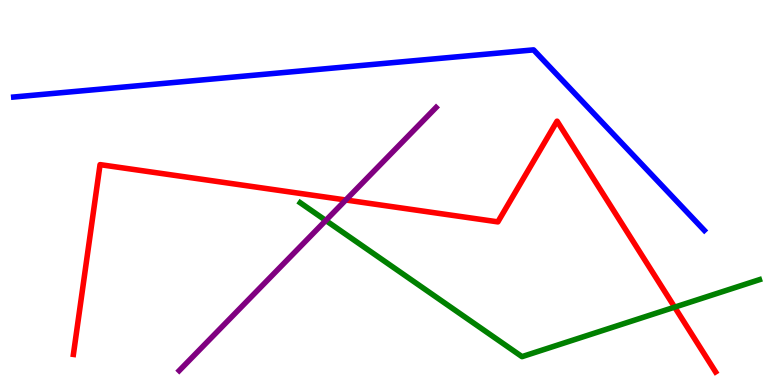[{'lines': ['blue', 'red'], 'intersections': []}, {'lines': ['green', 'red'], 'intersections': [{'x': 8.71, 'y': 2.02}]}, {'lines': ['purple', 'red'], 'intersections': [{'x': 4.46, 'y': 4.81}]}, {'lines': ['blue', 'green'], 'intersections': []}, {'lines': ['blue', 'purple'], 'intersections': []}, {'lines': ['green', 'purple'], 'intersections': [{'x': 4.2, 'y': 4.27}]}]